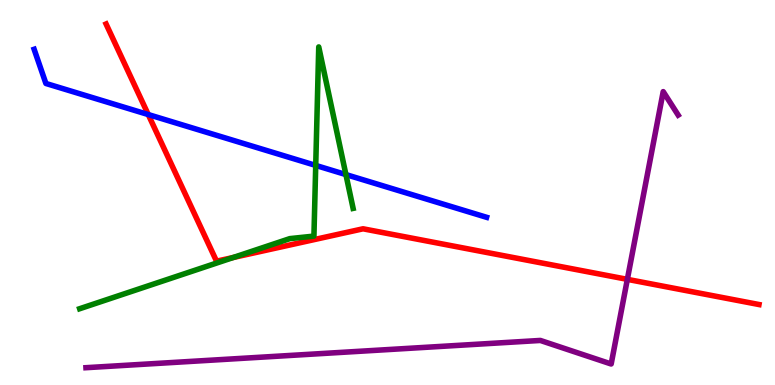[{'lines': ['blue', 'red'], 'intersections': [{'x': 1.91, 'y': 7.02}]}, {'lines': ['green', 'red'], 'intersections': [{'x': 3.01, 'y': 3.31}]}, {'lines': ['purple', 'red'], 'intersections': [{'x': 8.09, 'y': 2.74}]}, {'lines': ['blue', 'green'], 'intersections': [{'x': 4.07, 'y': 5.7}, {'x': 4.46, 'y': 5.47}]}, {'lines': ['blue', 'purple'], 'intersections': []}, {'lines': ['green', 'purple'], 'intersections': []}]